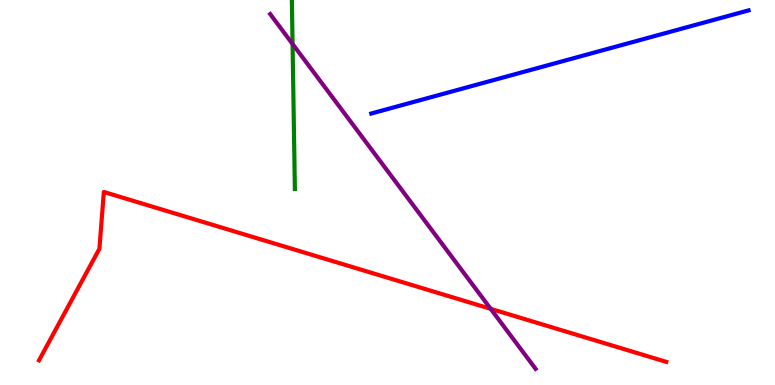[{'lines': ['blue', 'red'], 'intersections': []}, {'lines': ['green', 'red'], 'intersections': []}, {'lines': ['purple', 'red'], 'intersections': [{'x': 6.33, 'y': 1.98}]}, {'lines': ['blue', 'green'], 'intersections': []}, {'lines': ['blue', 'purple'], 'intersections': []}, {'lines': ['green', 'purple'], 'intersections': [{'x': 3.78, 'y': 8.86}]}]